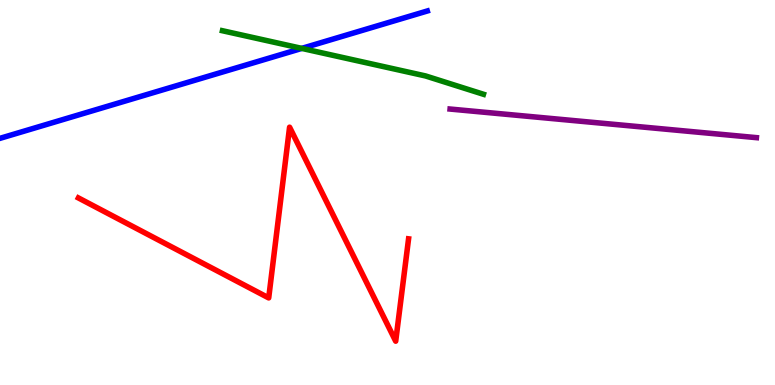[{'lines': ['blue', 'red'], 'intersections': []}, {'lines': ['green', 'red'], 'intersections': []}, {'lines': ['purple', 'red'], 'intersections': []}, {'lines': ['blue', 'green'], 'intersections': [{'x': 3.89, 'y': 8.74}]}, {'lines': ['blue', 'purple'], 'intersections': []}, {'lines': ['green', 'purple'], 'intersections': []}]